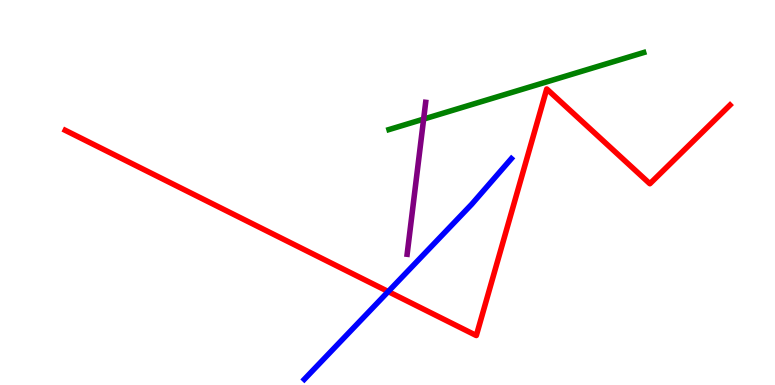[{'lines': ['blue', 'red'], 'intersections': [{'x': 5.01, 'y': 2.43}]}, {'lines': ['green', 'red'], 'intersections': []}, {'lines': ['purple', 'red'], 'intersections': []}, {'lines': ['blue', 'green'], 'intersections': []}, {'lines': ['blue', 'purple'], 'intersections': []}, {'lines': ['green', 'purple'], 'intersections': [{'x': 5.47, 'y': 6.91}]}]